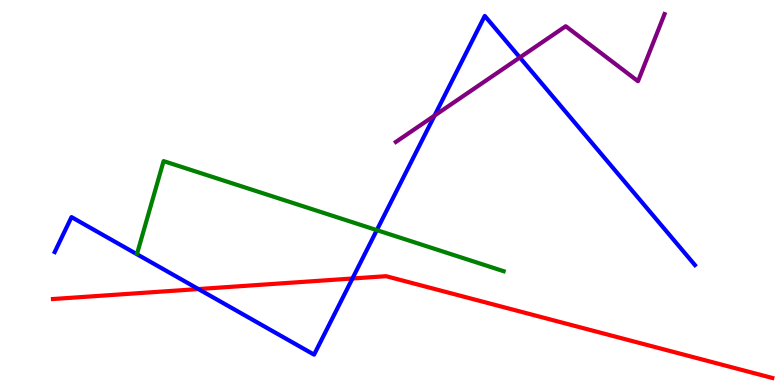[{'lines': ['blue', 'red'], 'intersections': [{'x': 2.56, 'y': 2.49}, {'x': 4.55, 'y': 2.77}]}, {'lines': ['green', 'red'], 'intersections': []}, {'lines': ['purple', 'red'], 'intersections': []}, {'lines': ['blue', 'green'], 'intersections': [{'x': 4.86, 'y': 4.02}]}, {'lines': ['blue', 'purple'], 'intersections': [{'x': 5.61, 'y': 7.0}, {'x': 6.71, 'y': 8.51}]}, {'lines': ['green', 'purple'], 'intersections': []}]